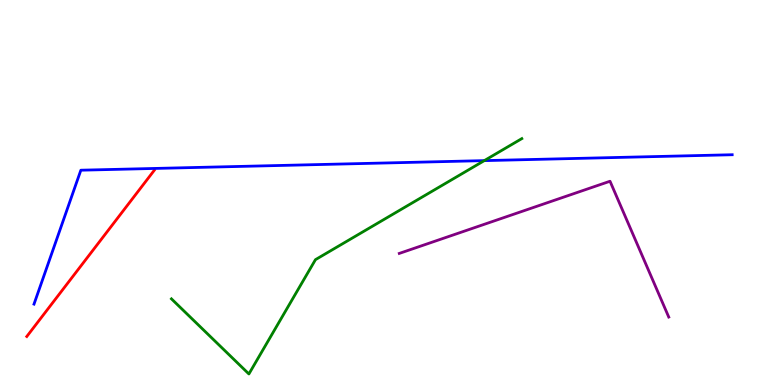[{'lines': ['blue', 'red'], 'intersections': []}, {'lines': ['green', 'red'], 'intersections': []}, {'lines': ['purple', 'red'], 'intersections': []}, {'lines': ['blue', 'green'], 'intersections': [{'x': 6.25, 'y': 5.83}]}, {'lines': ['blue', 'purple'], 'intersections': []}, {'lines': ['green', 'purple'], 'intersections': []}]